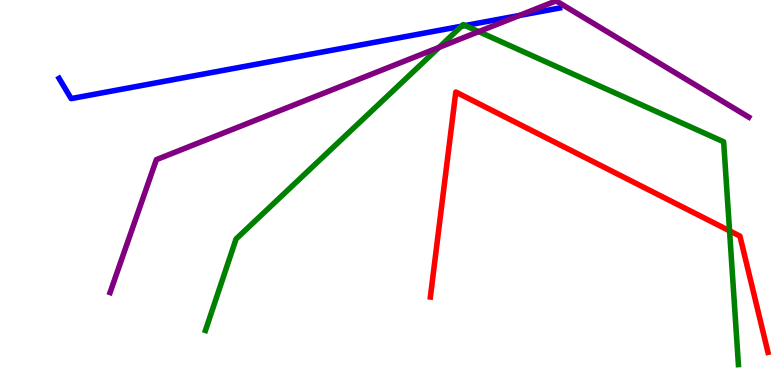[{'lines': ['blue', 'red'], 'intersections': []}, {'lines': ['green', 'red'], 'intersections': [{'x': 9.41, 'y': 4.0}]}, {'lines': ['purple', 'red'], 'intersections': []}, {'lines': ['blue', 'green'], 'intersections': [{'x': 5.95, 'y': 9.32}, {'x': 6.0, 'y': 9.34}]}, {'lines': ['blue', 'purple'], 'intersections': [{'x': 6.7, 'y': 9.6}]}, {'lines': ['green', 'purple'], 'intersections': [{'x': 5.67, 'y': 8.77}, {'x': 6.18, 'y': 9.18}]}]